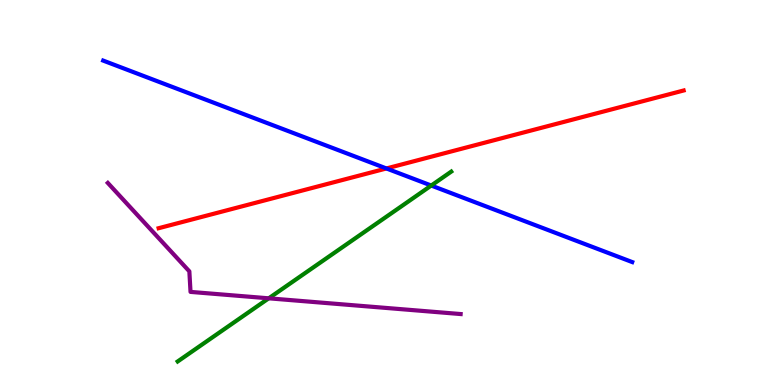[{'lines': ['blue', 'red'], 'intersections': [{'x': 4.99, 'y': 5.62}]}, {'lines': ['green', 'red'], 'intersections': []}, {'lines': ['purple', 'red'], 'intersections': []}, {'lines': ['blue', 'green'], 'intersections': [{'x': 5.56, 'y': 5.18}]}, {'lines': ['blue', 'purple'], 'intersections': []}, {'lines': ['green', 'purple'], 'intersections': [{'x': 3.47, 'y': 2.25}]}]